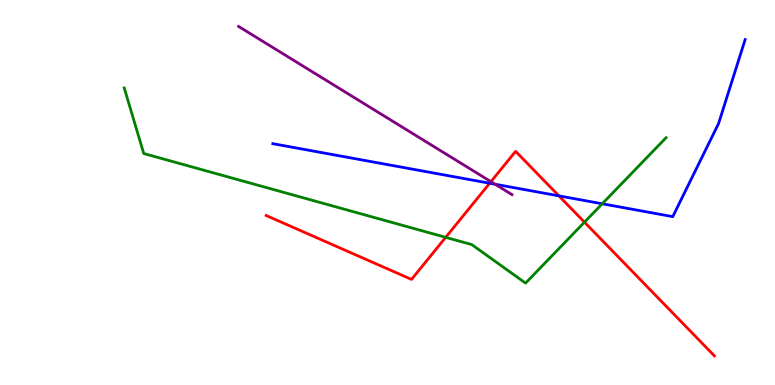[{'lines': ['blue', 'red'], 'intersections': [{'x': 6.32, 'y': 5.24}, {'x': 7.21, 'y': 4.91}]}, {'lines': ['green', 'red'], 'intersections': [{'x': 5.75, 'y': 3.84}, {'x': 7.54, 'y': 4.23}]}, {'lines': ['purple', 'red'], 'intersections': [{'x': 6.33, 'y': 5.28}]}, {'lines': ['blue', 'green'], 'intersections': [{'x': 7.77, 'y': 4.71}]}, {'lines': ['blue', 'purple'], 'intersections': [{'x': 6.39, 'y': 5.21}]}, {'lines': ['green', 'purple'], 'intersections': []}]